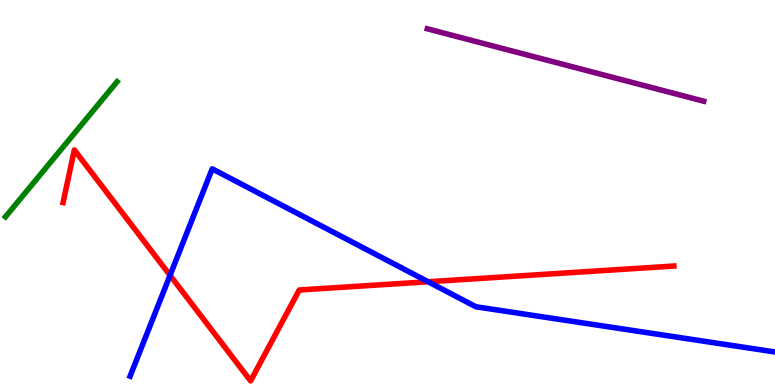[{'lines': ['blue', 'red'], 'intersections': [{'x': 2.19, 'y': 2.85}, {'x': 5.52, 'y': 2.68}]}, {'lines': ['green', 'red'], 'intersections': []}, {'lines': ['purple', 'red'], 'intersections': []}, {'lines': ['blue', 'green'], 'intersections': []}, {'lines': ['blue', 'purple'], 'intersections': []}, {'lines': ['green', 'purple'], 'intersections': []}]